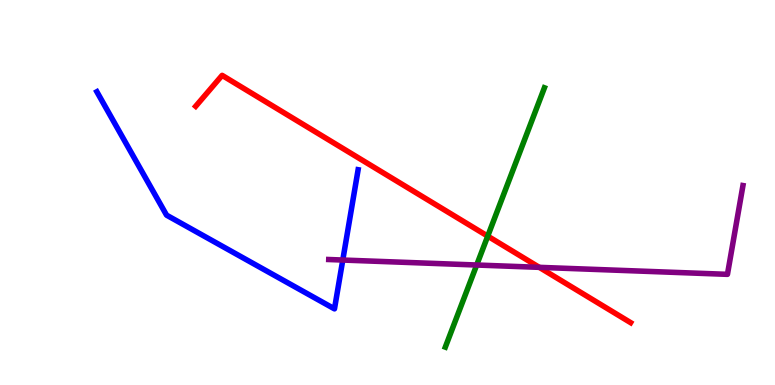[{'lines': ['blue', 'red'], 'intersections': []}, {'lines': ['green', 'red'], 'intersections': [{'x': 6.29, 'y': 3.87}]}, {'lines': ['purple', 'red'], 'intersections': [{'x': 6.96, 'y': 3.06}]}, {'lines': ['blue', 'green'], 'intersections': []}, {'lines': ['blue', 'purple'], 'intersections': [{'x': 4.42, 'y': 3.25}]}, {'lines': ['green', 'purple'], 'intersections': [{'x': 6.15, 'y': 3.12}]}]